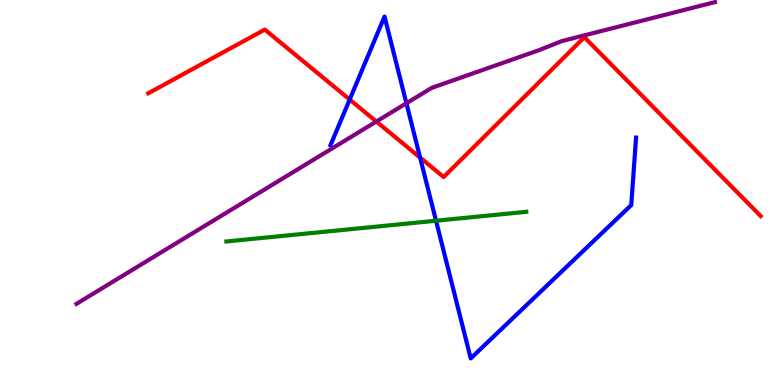[{'lines': ['blue', 'red'], 'intersections': [{'x': 4.51, 'y': 7.41}, {'x': 5.42, 'y': 5.91}]}, {'lines': ['green', 'red'], 'intersections': []}, {'lines': ['purple', 'red'], 'intersections': [{'x': 4.86, 'y': 6.84}]}, {'lines': ['blue', 'green'], 'intersections': [{'x': 5.63, 'y': 4.27}]}, {'lines': ['blue', 'purple'], 'intersections': [{'x': 5.24, 'y': 7.32}]}, {'lines': ['green', 'purple'], 'intersections': []}]